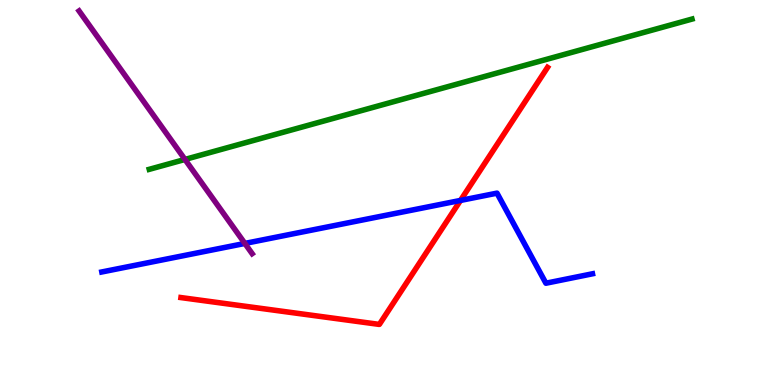[{'lines': ['blue', 'red'], 'intersections': [{'x': 5.94, 'y': 4.79}]}, {'lines': ['green', 'red'], 'intersections': []}, {'lines': ['purple', 'red'], 'intersections': []}, {'lines': ['blue', 'green'], 'intersections': []}, {'lines': ['blue', 'purple'], 'intersections': [{'x': 3.16, 'y': 3.68}]}, {'lines': ['green', 'purple'], 'intersections': [{'x': 2.39, 'y': 5.86}]}]